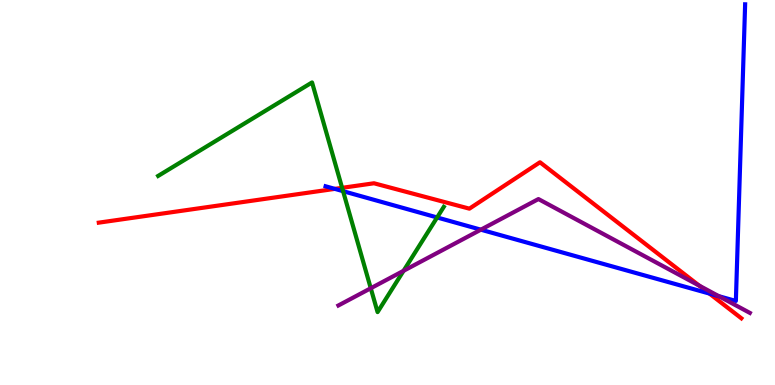[{'lines': ['blue', 'red'], 'intersections': [{'x': 4.32, 'y': 5.09}, {'x': 9.15, 'y': 2.38}]}, {'lines': ['green', 'red'], 'intersections': [{'x': 4.41, 'y': 5.12}]}, {'lines': ['purple', 'red'], 'intersections': [{'x': 9.02, 'y': 2.58}]}, {'lines': ['blue', 'green'], 'intersections': [{'x': 4.43, 'y': 5.03}, {'x': 5.64, 'y': 4.35}]}, {'lines': ['blue', 'purple'], 'intersections': [{'x': 6.2, 'y': 4.03}, {'x': 9.28, 'y': 2.31}]}, {'lines': ['green', 'purple'], 'intersections': [{'x': 4.78, 'y': 2.51}, {'x': 5.21, 'y': 2.97}]}]